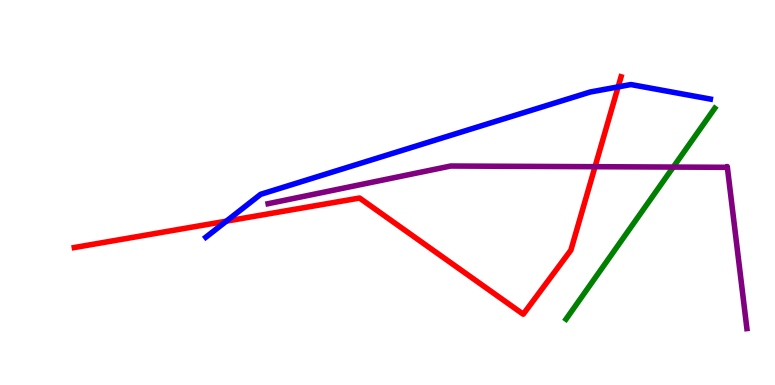[{'lines': ['blue', 'red'], 'intersections': [{'x': 2.92, 'y': 4.26}, {'x': 7.98, 'y': 7.74}]}, {'lines': ['green', 'red'], 'intersections': []}, {'lines': ['purple', 'red'], 'intersections': [{'x': 7.68, 'y': 5.67}]}, {'lines': ['blue', 'green'], 'intersections': []}, {'lines': ['blue', 'purple'], 'intersections': []}, {'lines': ['green', 'purple'], 'intersections': [{'x': 8.69, 'y': 5.66}]}]